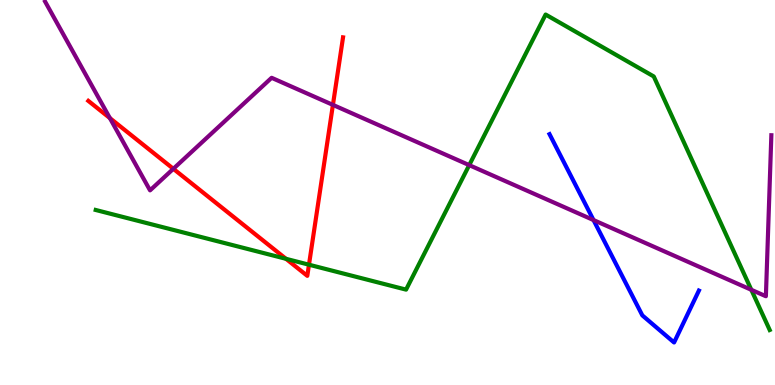[{'lines': ['blue', 'red'], 'intersections': []}, {'lines': ['green', 'red'], 'intersections': [{'x': 3.69, 'y': 3.28}, {'x': 3.99, 'y': 3.12}]}, {'lines': ['purple', 'red'], 'intersections': [{'x': 1.42, 'y': 6.93}, {'x': 2.24, 'y': 5.62}, {'x': 4.3, 'y': 7.28}]}, {'lines': ['blue', 'green'], 'intersections': []}, {'lines': ['blue', 'purple'], 'intersections': [{'x': 7.66, 'y': 4.28}]}, {'lines': ['green', 'purple'], 'intersections': [{'x': 6.05, 'y': 5.71}, {'x': 9.69, 'y': 2.47}]}]